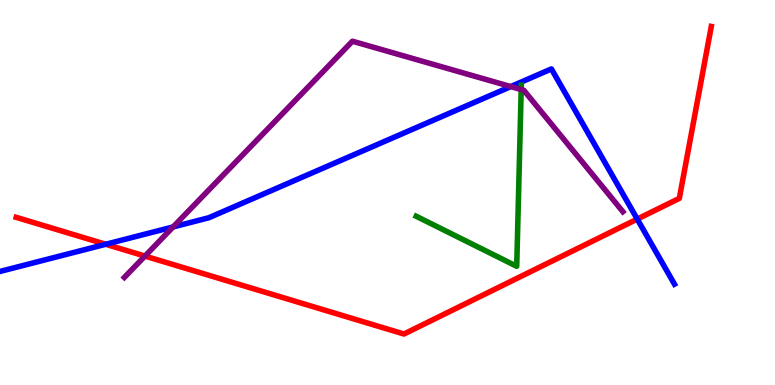[{'lines': ['blue', 'red'], 'intersections': [{'x': 1.36, 'y': 3.66}, {'x': 8.22, 'y': 4.31}]}, {'lines': ['green', 'red'], 'intersections': []}, {'lines': ['purple', 'red'], 'intersections': [{'x': 1.87, 'y': 3.35}]}, {'lines': ['blue', 'green'], 'intersections': []}, {'lines': ['blue', 'purple'], 'intersections': [{'x': 2.23, 'y': 4.11}, {'x': 6.59, 'y': 7.75}]}, {'lines': ['green', 'purple'], 'intersections': [{'x': 6.73, 'y': 7.67}]}]